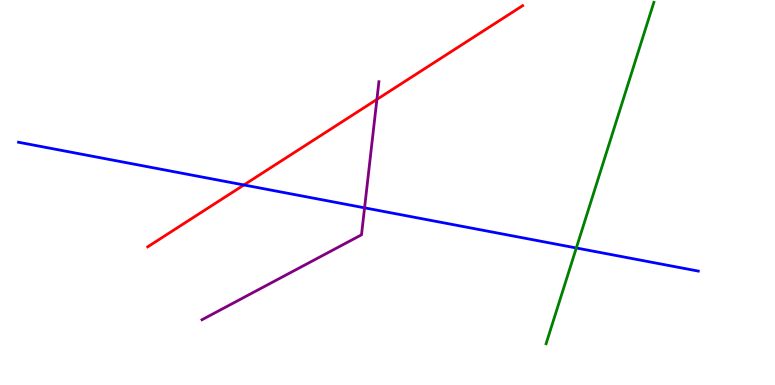[{'lines': ['blue', 'red'], 'intersections': [{'x': 3.15, 'y': 5.2}]}, {'lines': ['green', 'red'], 'intersections': []}, {'lines': ['purple', 'red'], 'intersections': [{'x': 4.86, 'y': 7.42}]}, {'lines': ['blue', 'green'], 'intersections': [{'x': 7.44, 'y': 3.56}]}, {'lines': ['blue', 'purple'], 'intersections': [{'x': 4.7, 'y': 4.6}]}, {'lines': ['green', 'purple'], 'intersections': []}]